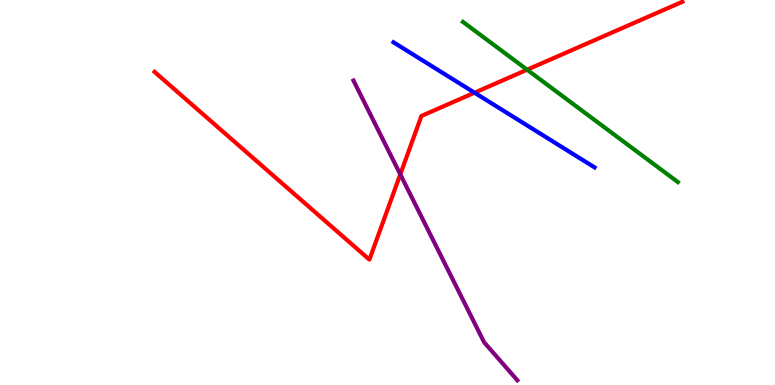[{'lines': ['blue', 'red'], 'intersections': [{'x': 6.12, 'y': 7.59}]}, {'lines': ['green', 'red'], 'intersections': [{'x': 6.8, 'y': 8.19}]}, {'lines': ['purple', 'red'], 'intersections': [{'x': 5.17, 'y': 5.47}]}, {'lines': ['blue', 'green'], 'intersections': []}, {'lines': ['blue', 'purple'], 'intersections': []}, {'lines': ['green', 'purple'], 'intersections': []}]